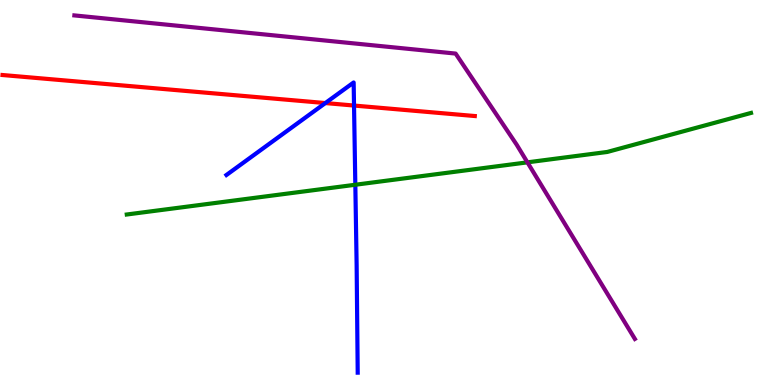[{'lines': ['blue', 'red'], 'intersections': [{'x': 4.2, 'y': 7.32}, {'x': 4.57, 'y': 7.26}]}, {'lines': ['green', 'red'], 'intersections': []}, {'lines': ['purple', 'red'], 'intersections': []}, {'lines': ['blue', 'green'], 'intersections': [{'x': 4.58, 'y': 5.2}]}, {'lines': ['blue', 'purple'], 'intersections': []}, {'lines': ['green', 'purple'], 'intersections': [{'x': 6.81, 'y': 5.78}]}]